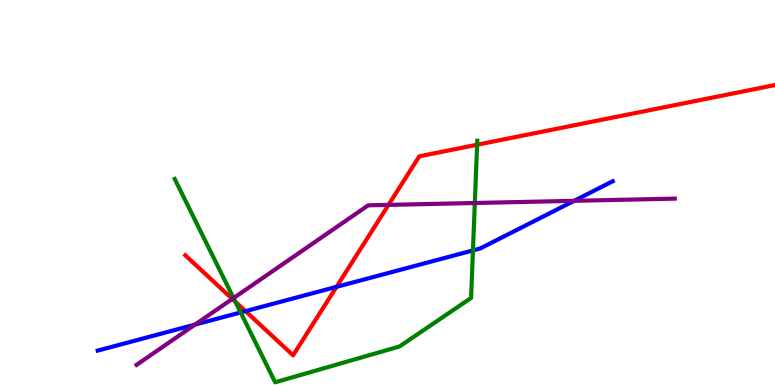[{'lines': ['blue', 'red'], 'intersections': [{'x': 3.17, 'y': 1.92}, {'x': 4.34, 'y': 2.55}]}, {'lines': ['green', 'red'], 'intersections': [{'x': 3.04, 'y': 2.16}, {'x': 6.16, 'y': 6.24}]}, {'lines': ['purple', 'red'], 'intersections': [{'x': 3.0, 'y': 2.24}, {'x': 5.01, 'y': 4.68}]}, {'lines': ['blue', 'green'], 'intersections': [{'x': 3.11, 'y': 1.88}, {'x': 6.1, 'y': 3.5}]}, {'lines': ['blue', 'purple'], 'intersections': [{'x': 2.52, 'y': 1.57}, {'x': 7.41, 'y': 4.78}]}, {'lines': ['green', 'purple'], 'intersections': [{'x': 3.01, 'y': 2.26}, {'x': 6.13, 'y': 4.73}]}]